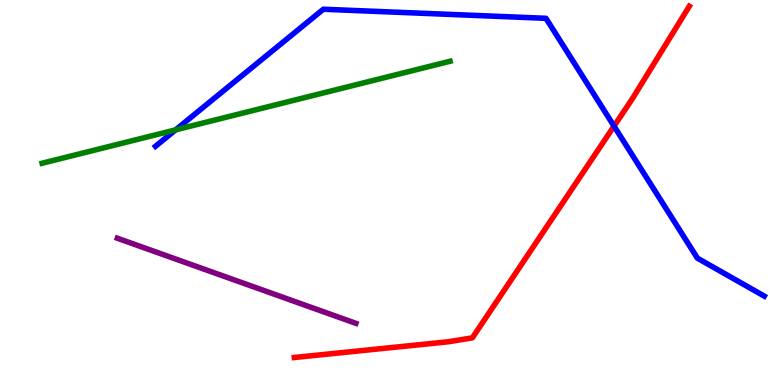[{'lines': ['blue', 'red'], 'intersections': [{'x': 7.92, 'y': 6.72}]}, {'lines': ['green', 'red'], 'intersections': []}, {'lines': ['purple', 'red'], 'intersections': []}, {'lines': ['blue', 'green'], 'intersections': [{'x': 2.27, 'y': 6.63}]}, {'lines': ['blue', 'purple'], 'intersections': []}, {'lines': ['green', 'purple'], 'intersections': []}]